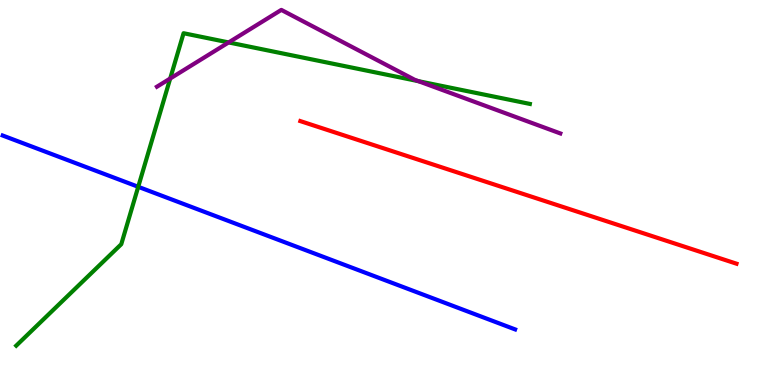[{'lines': ['blue', 'red'], 'intersections': []}, {'lines': ['green', 'red'], 'intersections': []}, {'lines': ['purple', 'red'], 'intersections': []}, {'lines': ['blue', 'green'], 'intersections': [{'x': 1.78, 'y': 5.15}]}, {'lines': ['blue', 'purple'], 'intersections': []}, {'lines': ['green', 'purple'], 'intersections': [{'x': 2.2, 'y': 7.96}, {'x': 2.95, 'y': 8.9}, {'x': 5.4, 'y': 7.89}]}]